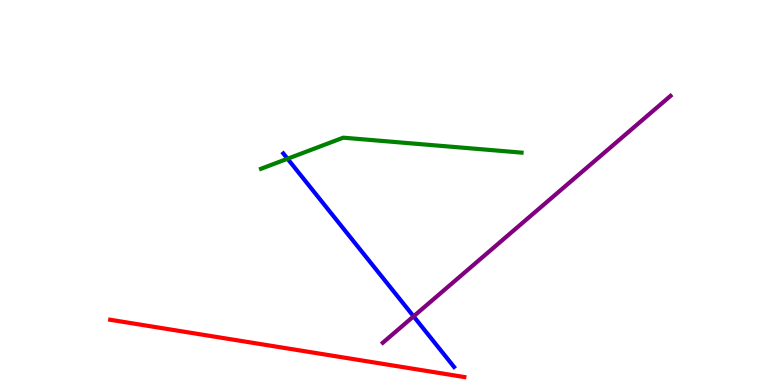[{'lines': ['blue', 'red'], 'intersections': []}, {'lines': ['green', 'red'], 'intersections': []}, {'lines': ['purple', 'red'], 'intersections': []}, {'lines': ['blue', 'green'], 'intersections': [{'x': 3.71, 'y': 5.88}]}, {'lines': ['blue', 'purple'], 'intersections': [{'x': 5.34, 'y': 1.78}]}, {'lines': ['green', 'purple'], 'intersections': []}]